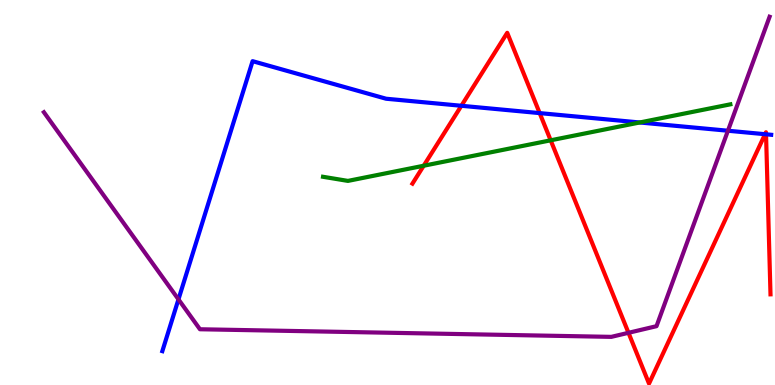[{'lines': ['blue', 'red'], 'intersections': [{'x': 5.95, 'y': 7.25}, {'x': 6.96, 'y': 7.06}, {'x': 9.87, 'y': 6.51}, {'x': 9.88, 'y': 6.51}]}, {'lines': ['green', 'red'], 'intersections': [{'x': 5.47, 'y': 5.7}, {'x': 7.11, 'y': 6.36}]}, {'lines': ['purple', 'red'], 'intersections': [{'x': 8.11, 'y': 1.36}]}, {'lines': ['blue', 'green'], 'intersections': [{'x': 8.25, 'y': 6.82}]}, {'lines': ['blue', 'purple'], 'intersections': [{'x': 2.3, 'y': 2.22}, {'x': 9.39, 'y': 6.6}]}, {'lines': ['green', 'purple'], 'intersections': []}]